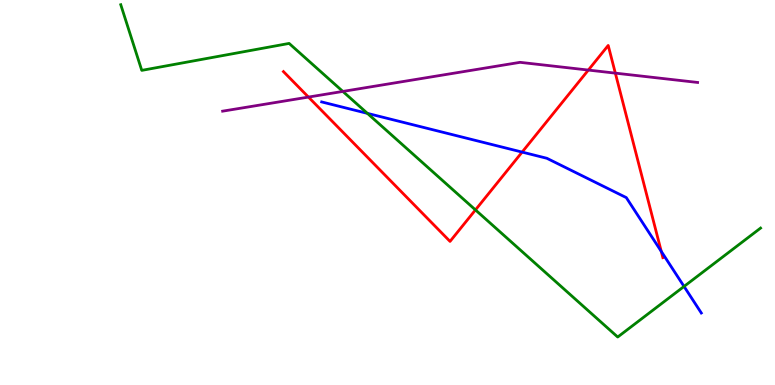[{'lines': ['blue', 'red'], 'intersections': [{'x': 6.74, 'y': 6.05}, {'x': 8.53, 'y': 3.47}]}, {'lines': ['green', 'red'], 'intersections': [{'x': 6.13, 'y': 4.55}]}, {'lines': ['purple', 'red'], 'intersections': [{'x': 3.98, 'y': 7.48}, {'x': 7.59, 'y': 8.18}, {'x': 7.94, 'y': 8.1}]}, {'lines': ['blue', 'green'], 'intersections': [{'x': 4.74, 'y': 7.06}, {'x': 8.83, 'y': 2.56}]}, {'lines': ['blue', 'purple'], 'intersections': []}, {'lines': ['green', 'purple'], 'intersections': [{'x': 4.42, 'y': 7.63}]}]